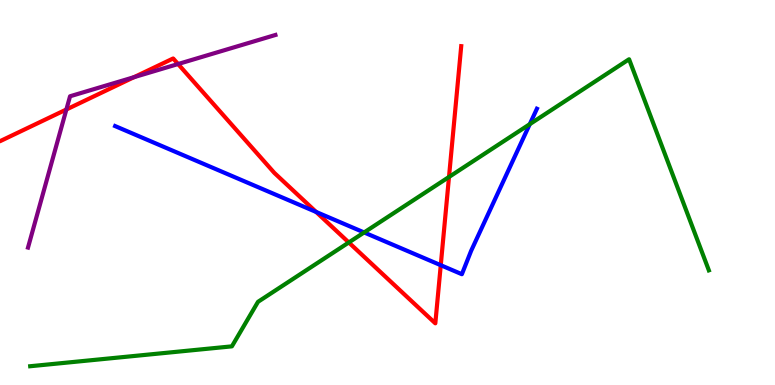[{'lines': ['blue', 'red'], 'intersections': [{'x': 4.08, 'y': 4.49}, {'x': 5.69, 'y': 3.11}]}, {'lines': ['green', 'red'], 'intersections': [{'x': 4.5, 'y': 3.7}, {'x': 5.79, 'y': 5.4}]}, {'lines': ['purple', 'red'], 'intersections': [{'x': 0.856, 'y': 7.16}, {'x': 1.73, 'y': 8.0}, {'x': 2.3, 'y': 8.34}]}, {'lines': ['blue', 'green'], 'intersections': [{'x': 4.7, 'y': 3.96}, {'x': 6.84, 'y': 6.77}]}, {'lines': ['blue', 'purple'], 'intersections': []}, {'lines': ['green', 'purple'], 'intersections': []}]